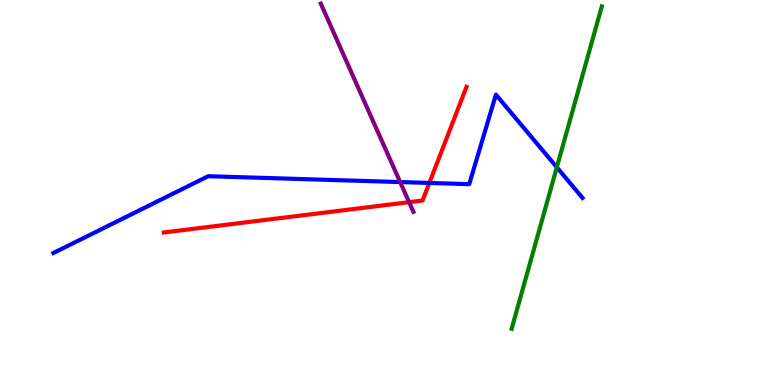[{'lines': ['blue', 'red'], 'intersections': [{'x': 5.54, 'y': 5.25}]}, {'lines': ['green', 'red'], 'intersections': []}, {'lines': ['purple', 'red'], 'intersections': [{'x': 5.28, 'y': 4.75}]}, {'lines': ['blue', 'green'], 'intersections': [{'x': 7.18, 'y': 5.65}]}, {'lines': ['blue', 'purple'], 'intersections': [{'x': 5.16, 'y': 5.27}]}, {'lines': ['green', 'purple'], 'intersections': []}]